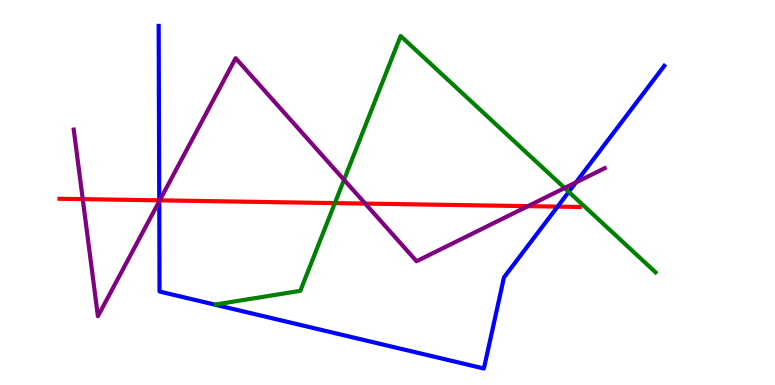[{'lines': ['blue', 'red'], 'intersections': [{'x': 2.05, 'y': 4.8}, {'x': 7.19, 'y': 4.63}]}, {'lines': ['green', 'red'], 'intersections': [{'x': 4.32, 'y': 4.72}]}, {'lines': ['purple', 'red'], 'intersections': [{'x': 1.07, 'y': 4.83}, {'x': 2.06, 'y': 4.8}, {'x': 4.71, 'y': 4.71}, {'x': 6.81, 'y': 4.65}]}, {'lines': ['blue', 'green'], 'intersections': [{'x': 7.34, 'y': 5.02}]}, {'lines': ['blue', 'purple'], 'intersections': [{'x': 2.05, 'y': 4.77}, {'x': 7.43, 'y': 5.26}]}, {'lines': ['green', 'purple'], 'intersections': [{'x': 4.44, 'y': 5.33}, {'x': 7.29, 'y': 5.12}]}]